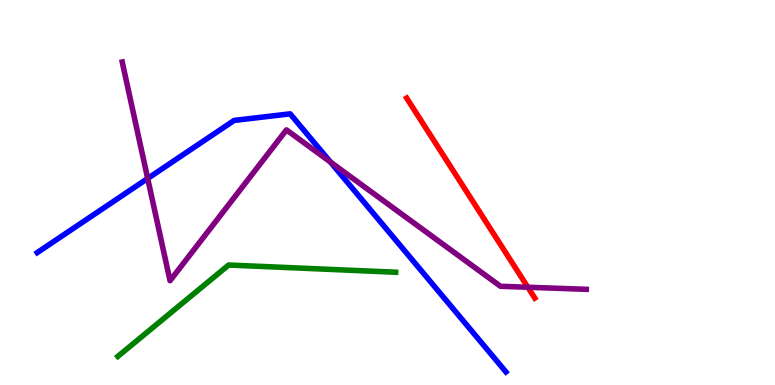[{'lines': ['blue', 'red'], 'intersections': []}, {'lines': ['green', 'red'], 'intersections': []}, {'lines': ['purple', 'red'], 'intersections': [{'x': 6.81, 'y': 2.54}]}, {'lines': ['blue', 'green'], 'intersections': []}, {'lines': ['blue', 'purple'], 'intersections': [{'x': 1.91, 'y': 5.36}, {'x': 4.26, 'y': 5.79}]}, {'lines': ['green', 'purple'], 'intersections': []}]